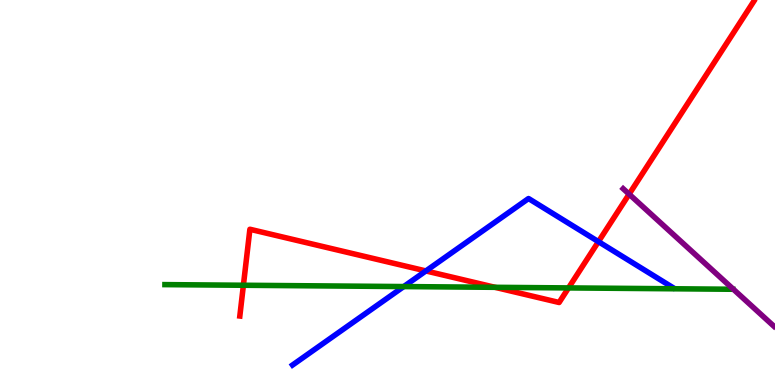[{'lines': ['blue', 'red'], 'intersections': [{'x': 5.5, 'y': 2.96}, {'x': 7.72, 'y': 3.72}]}, {'lines': ['green', 'red'], 'intersections': [{'x': 3.14, 'y': 2.59}, {'x': 6.39, 'y': 2.54}, {'x': 7.34, 'y': 2.52}]}, {'lines': ['purple', 'red'], 'intersections': [{'x': 8.12, 'y': 4.96}]}, {'lines': ['blue', 'green'], 'intersections': [{'x': 5.21, 'y': 2.56}]}, {'lines': ['blue', 'purple'], 'intersections': []}, {'lines': ['green', 'purple'], 'intersections': []}]